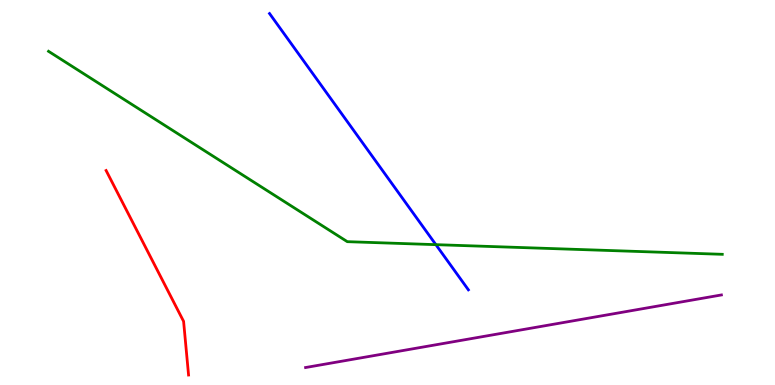[{'lines': ['blue', 'red'], 'intersections': []}, {'lines': ['green', 'red'], 'intersections': []}, {'lines': ['purple', 'red'], 'intersections': []}, {'lines': ['blue', 'green'], 'intersections': [{'x': 5.62, 'y': 3.65}]}, {'lines': ['blue', 'purple'], 'intersections': []}, {'lines': ['green', 'purple'], 'intersections': []}]